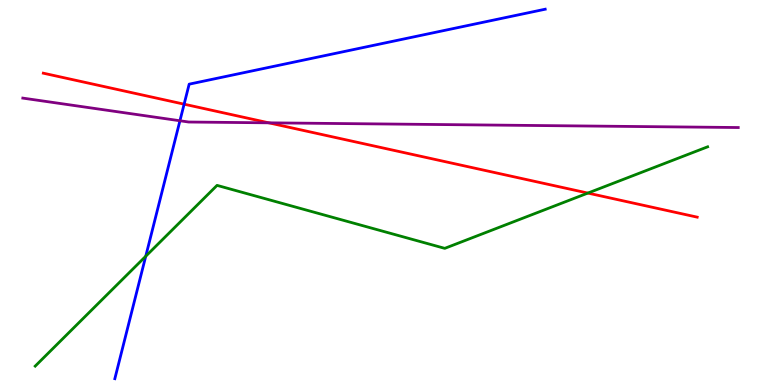[{'lines': ['blue', 'red'], 'intersections': [{'x': 2.38, 'y': 7.29}]}, {'lines': ['green', 'red'], 'intersections': [{'x': 7.59, 'y': 4.99}]}, {'lines': ['purple', 'red'], 'intersections': [{'x': 3.47, 'y': 6.81}]}, {'lines': ['blue', 'green'], 'intersections': [{'x': 1.88, 'y': 3.34}]}, {'lines': ['blue', 'purple'], 'intersections': [{'x': 2.32, 'y': 6.86}]}, {'lines': ['green', 'purple'], 'intersections': []}]